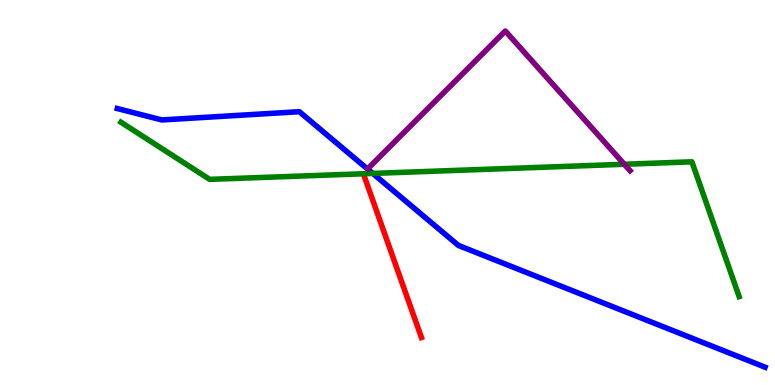[{'lines': ['blue', 'red'], 'intersections': []}, {'lines': ['green', 'red'], 'intersections': []}, {'lines': ['purple', 'red'], 'intersections': []}, {'lines': ['blue', 'green'], 'intersections': [{'x': 4.81, 'y': 5.5}]}, {'lines': ['blue', 'purple'], 'intersections': []}, {'lines': ['green', 'purple'], 'intersections': [{'x': 8.06, 'y': 5.73}]}]